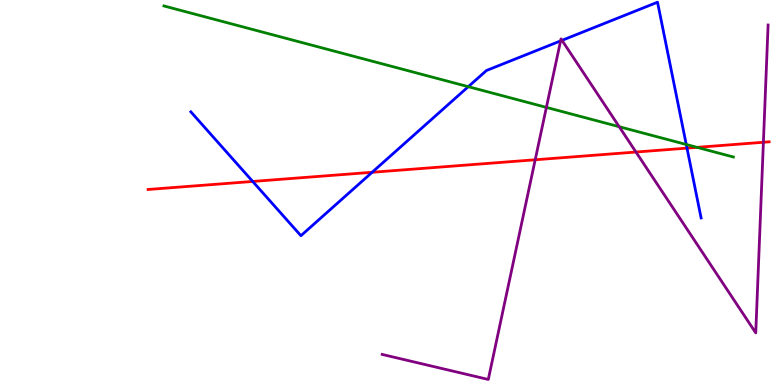[{'lines': ['blue', 'red'], 'intersections': [{'x': 3.26, 'y': 5.29}, {'x': 4.8, 'y': 5.53}, {'x': 8.86, 'y': 6.15}]}, {'lines': ['green', 'red'], 'intersections': [{'x': 8.99, 'y': 6.17}]}, {'lines': ['purple', 'red'], 'intersections': [{'x': 6.91, 'y': 5.85}, {'x': 8.21, 'y': 6.05}, {'x': 9.85, 'y': 6.3}]}, {'lines': ['blue', 'green'], 'intersections': [{'x': 6.04, 'y': 7.75}, {'x': 8.86, 'y': 6.25}]}, {'lines': ['blue', 'purple'], 'intersections': [{'x': 7.23, 'y': 8.94}, {'x': 7.25, 'y': 8.95}]}, {'lines': ['green', 'purple'], 'intersections': [{'x': 7.05, 'y': 7.21}, {'x': 7.99, 'y': 6.71}]}]